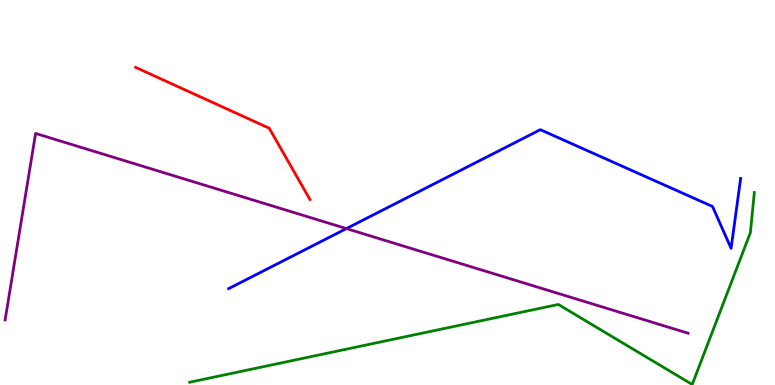[{'lines': ['blue', 'red'], 'intersections': []}, {'lines': ['green', 'red'], 'intersections': []}, {'lines': ['purple', 'red'], 'intersections': []}, {'lines': ['blue', 'green'], 'intersections': []}, {'lines': ['blue', 'purple'], 'intersections': [{'x': 4.47, 'y': 4.06}]}, {'lines': ['green', 'purple'], 'intersections': []}]